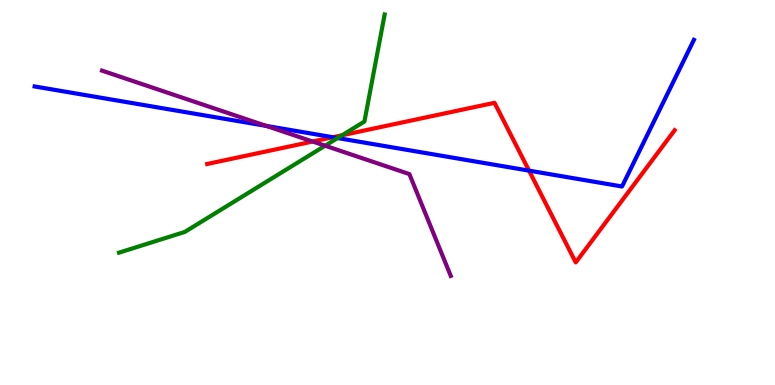[{'lines': ['blue', 'red'], 'intersections': [{'x': 4.29, 'y': 6.44}, {'x': 6.83, 'y': 5.57}]}, {'lines': ['green', 'red'], 'intersections': [{'x': 4.41, 'y': 6.49}]}, {'lines': ['purple', 'red'], 'intersections': [{'x': 4.03, 'y': 6.32}]}, {'lines': ['blue', 'green'], 'intersections': [{'x': 4.36, 'y': 6.41}]}, {'lines': ['blue', 'purple'], 'intersections': [{'x': 3.43, 'y': 6.73}]}, {'lines': ['green', 'purple'], 'intersections': [{'x': 4.19, 'y': 6.22}]}]